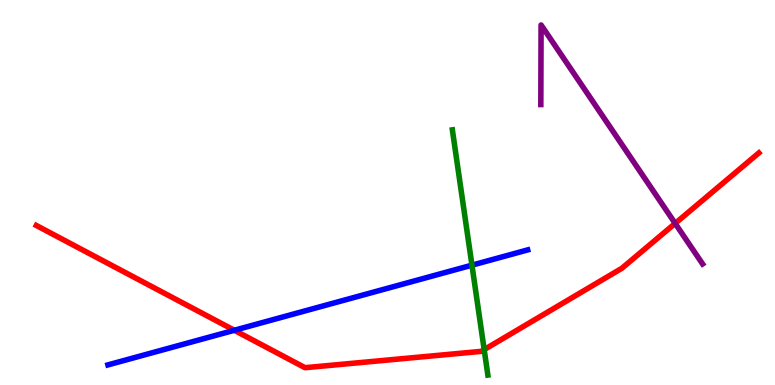[{'lines': ['blue', 'red'], 'intersections': [{'x': 3.02, 'y': 1.42}]}, {'lines': ['green', 'red'], 'intersections': [{'x': 6.25, 'y': 0.919}]}, {'lines': ['purple', 'red'], 'intersections': [{'x': 8.71, 'y': 4.2}]}, {'lines': ['blue', 'green'], 'intersections': [{'x': 6.09, 'y': 3.11}]}, {'lines': ['blue', 'purple'], 'intersections': []}, {'lines': ['green', 'purple'], 'intersections': []}]